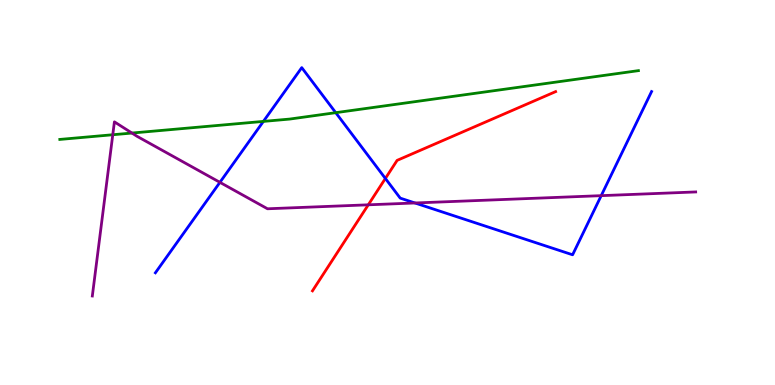[{'lines': ['blue', 'red'], 'intersections': [{'x': 4.97, 'y': 5.36}]}, {'lines': ['green', 'red'], 'intersections': []}, {'lines': ['purple', 'red'], 'intersections': [{'x': 4.75, 'y': 4.68}]}, {'lines': ['blue', 'green'], 'intersections': [{'x': 3.4, 'y': 6.85}, {'x': 4.33, 'y': 7.07}]}, {'lines': ['blue', 'purple'], 'intersections': [{'x': 2.84, 'y': 5.26}, {'x': 5.35, 'y': 4.73}, {'x': 7.76, 'y': 4.92}]}, {'lines': ['green', 'purple'], 'intersections': [{'x': 1.46, 'y': 6.5}, {'x': 1.7, 'y': 6.54}]}]